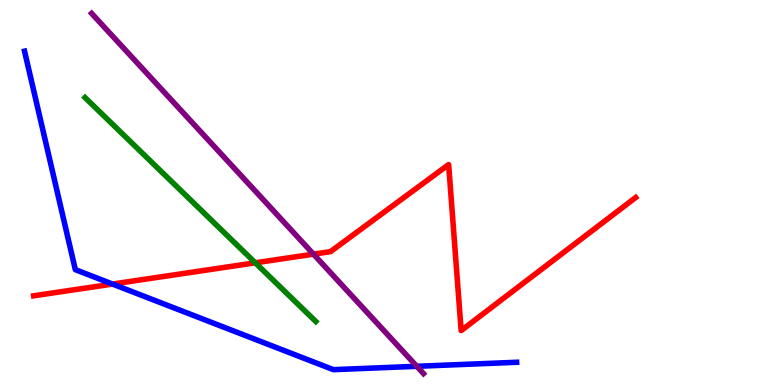[{'lines': ['blue', 'red'], 'intersections': [{'x': 1.45, 'y': 2.62}]}, {'lines': ['green', 'red'], 'intersections': [{'x': 3.29, 'y': 3.17}]}, {'lines': ['purple', 'red'], 'intersections': [{'x': 4.04, 'y': 3.4}]}, {'lines': ['blue', 'green'], 'intersections': []}, {'lines': ['blue', 'purple'], 'intersections': [{'x': 5.38, 'y': 0.486}]}, {'lines': ['green', 'purple'], 'intersections': []}]